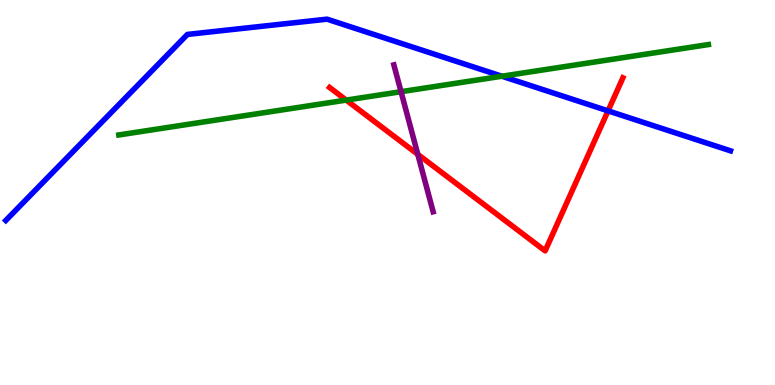[{'lines': ['blue', 'red'], 'intersections': [{'x': 7.85, 'y': 7.12}]}, {'lines': ['green', 'red'], 'intersections': [{'x': 4.47, 'y': 7.4}]}, {'lines': ['purple', 'red'], 'intersections': [{'x': 5.39, 'y': 5.99}]}, {'lines': ['blue', 'green'], 'intersections': [{'x': 6.48, 'y': 8.02}]}, {'lines': ['blue', 'purple'], 'intersections': []}, {'lines': ['green', 'purple'], 'intersections': [{'x': 5.17, 'y': 7.62}]}]